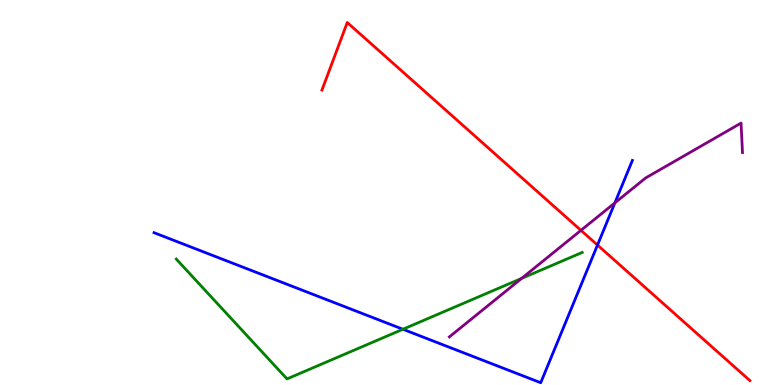[{'lines': ['blue', 'red'], 'intersections': [{'x': 7.71, 'y': 3.63}]}, {'lines': ['green', 'red'], 'intersections': []}, {'lines': ['purple', 'red'], 'intersections': [{'x': 7.5, 'y': 4.02}]}, {'lines': ['blue', 'green'], 'intersections': [{'x': 5.2, 'y': 1.45}]}, {'lines': ['blue', 'purple'], 'intersections': [{'x': 7.93, 'y': 4.73}]}, {'lines': ['green', 'purple'], 'intersections': [{'x': 6.73, 'y': 2.77}]}]